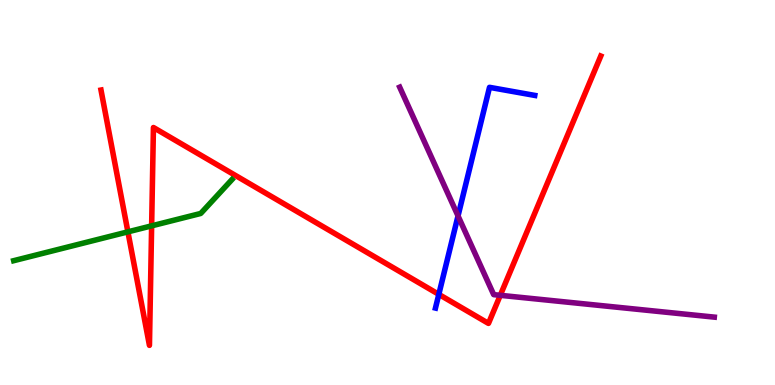[{'lines': ['blue', 'red'], 'intersections': [{'x': 5.66, 'y': 2.35}]}, {'lines': ['green', 'red'], 'intersections': [{'x': 1.65, 'y': 3.98}, {'x': 1.96, 'y': 4.13}]}, {'lines': ['purple', 'red'], 'intersections': [{'x': 6.46, 'y': 2.33}]}, {'lines': ['blue', 'green'], 'intersections': []}, {'lines': ['blue', 'purple'], 'intersections': [{'x': 5.91, 'y': 4.39}]}, {'lines': ['green', 'purple'], 'intersections': []}]